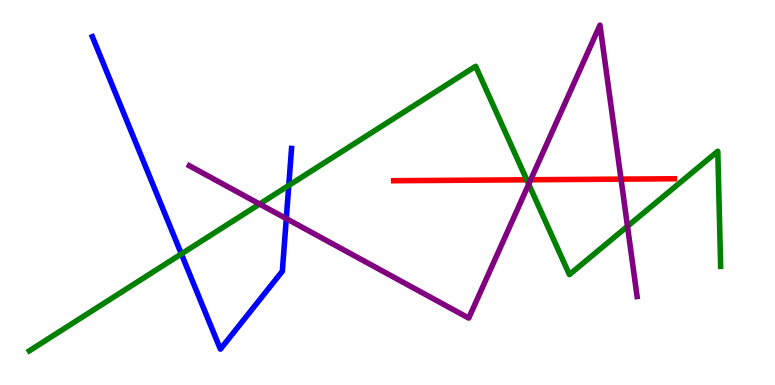[{'lines': ['blue', 'red'], 'intersections': []}, {'lines': ['green', 'red'], 'intersections': [{'x': 6.8, 'y': 5.33}]}, {'lines': ['purple', 'red'], 'intersections': [{'x': 6.85, 'y': 5.33}, {'x': 8.01, 'y': 5.35}]}, {'lines': ['blue', 'green'], 'intersections': [{'x': 2.34, 'y': 3.4}, {'x': 3.73, 'y': 5.18}]}, {'lines': ['blue', 'purple'], 'intersections': [{'x': 3.69, 'y': 4.32}]}, {'lines': ['green', 'purple'], 'intersections': [{'x': 3.35, 'y': 4.7}, {'x': 6.82, 'y': 5.22}, {'x': 8.1, 'y': 4.12}]}]